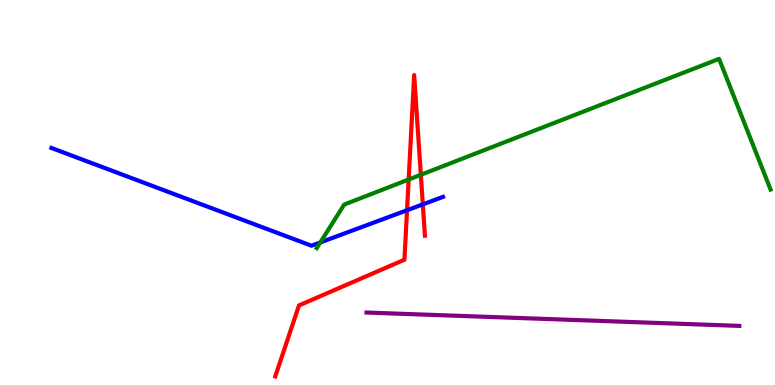[{'lines': ['blue', 'red'], 'intersections': [{'x': 5.25, 'y': 4.54}, {'x': 5.46, 'y': 4.69}]}, {'lines': ['green', 'red'], 'intersections': [{'x': 5.27, 'y': 5.34}, {'x': 5.43, 'y': 5.46}]}, {'lines': ['purple', 'red'], 'intersections': []}, {'lines': ['blue', 'green'], 'intersections': [{'x': 4.13, 'y': 3.7}]}, {'lines': ['blue', 'purple'], 'intersections': []}, {'lines': ['green', 'purple'], 'intersections': []}]